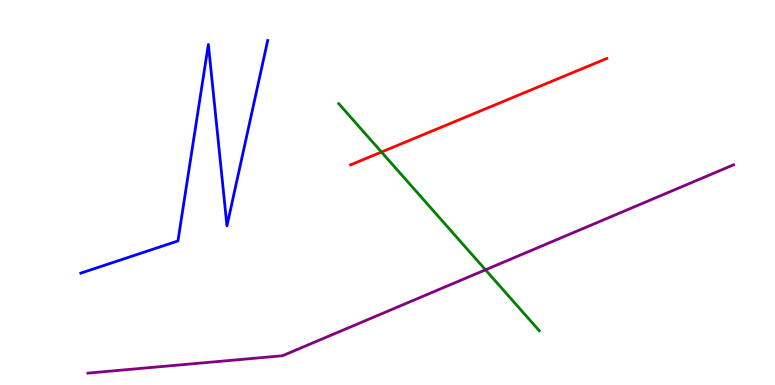[{'lines': ['blue', 'red'], 'intersections': []}, {'lines': ['green', 'red'], 'intersections': [{'x': 4.92, 'y': 6.05}]}, {'lines': ['purple', 'red'], 'intersections': []}, {'lines': ['blue', 'green'], 'intersections': []}, {'lines': ['blue', 'purple'], 'intersections': []}, {'lines': ['green', 'purple'], 'intersections': [{'x': 6.26, 'y': 2.99}]}]